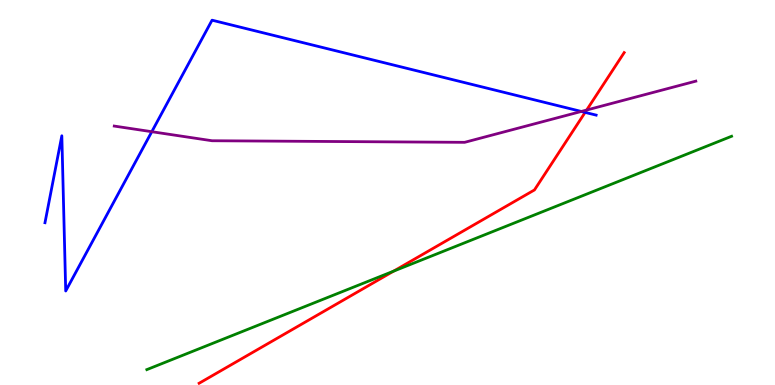[{'lines': ['blue', 'red'], 'intersections': [{'x': 7.55, 'y': 7.08}]}, {'lines': ['green', 'red'], 'intersections': [{'x': 5.08, 'y': 2.96}]}, {'lines': ['purple', 'red'], 'intersections': [{'x': 7.57, 'y': 7.14}]}, {'lines': ['blue', 'green'], 'intersections': []}, {'lines': ['blue', 'purple'], 'intersections': [{'x': 1.96, 'y': 6.58}, {'x': 7.5, 'y': 7.11}]}, {'lines': ['green', 'purple'], 'intersections': []}]